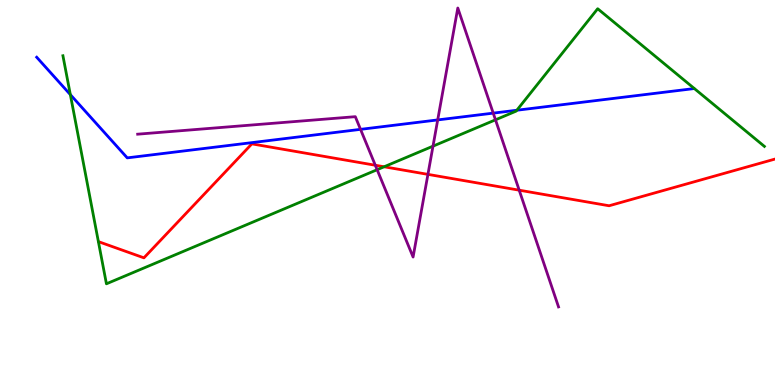[{'lines': ['blue', 'red'], 'intersections': []}, {'lines': ['green', 'red'], 'intersections': [{'x': 4.96, 'y': 5.67}]}, {'lines': ['purple', 'red'], 'intersections': [{'x': 4.84, 'y': 5.71}, {'x': 5.52, 'y': 5.47}, {'x': 6.7, 'y': 5.06}]}, {'lines': ['blue', 'green'], 'intersections': [{'x': 0.908, 'y': 7.54}, {'x': 6.67, 'y': 7.14}]}, {'lines': ['blue', 'purple'], 'intersections': [{'x': 4.65, 'y': 6.64}, {'x': 5.65, 'y': 6.89}, {'x': 6.36, 'y': 7.06}]}, {'lines': ['green', 'purple'], 'intersections': [{'x': 4.87, 'y': 5.59}, {'x': 5.59, 'y': 6.2}, {'x': 6.39, 'y': 6.89}]}]